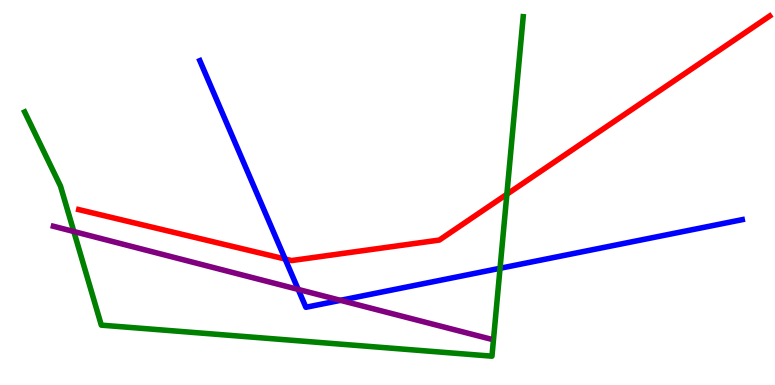[{'lines': ['blue', 'red'], 'intersections': [{'x': 3.68, 'y': 3.27}]}, {'lines': ['green', 'red'], 'intersections': [{'x': 6.54, 'y': 4.95}]}, {'lines': ['purple', 'red'], 'intersections': []}, {'lines': ['blue', 'green'], 'intersections': [{'x': 6.45, 'y': 3.03}]}, {'lines': ['blue', 'purple'], 'intersections': [{'x': 3.85, 'y': 2.48}, {'x': 4.39, 'y': 2.2}]}, {'lines': ['green', 'purple'], 'intersections': [{'x': 0.953, 'y': 3.99}]}]